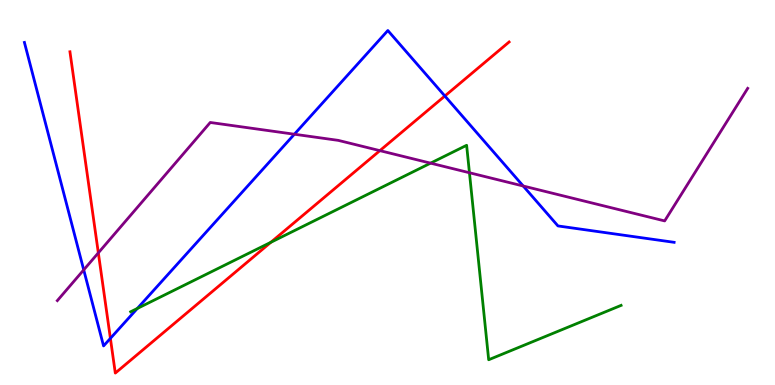[{'lines': ['blue', 'red'], 'intersections': [{'x': 1.42, 'y': 1.21}, {'x': 5.74, 'y': 7.51}]}, {'lines': ['green', 'red'], 'intersections': [{'x': 3.49, 'y': 3.71}]}, {'lines': ['purple', 'red'], 'intersections': [{'x': 1.27, 'y': 3.43}, {'x': 4.9, 'y': 6.09}]}, {'lines': ['blue', 'green'], 'intersections': [{'x': 1.77, 'y': 1.99}]}, {'lines': ['blue', 'purple'], 'intersections': [{'x': 1.08, 'y': 2.99}, {'x': 3.8, 'y': 6.51}, {'x': 6.75, 'y': 5.17}]}, {'lines': ['green', 'purple'], 'intersections': [{'x': 5.56, 'y': 5.76}, {'x': 6.06, 'y': 5.51}]}]